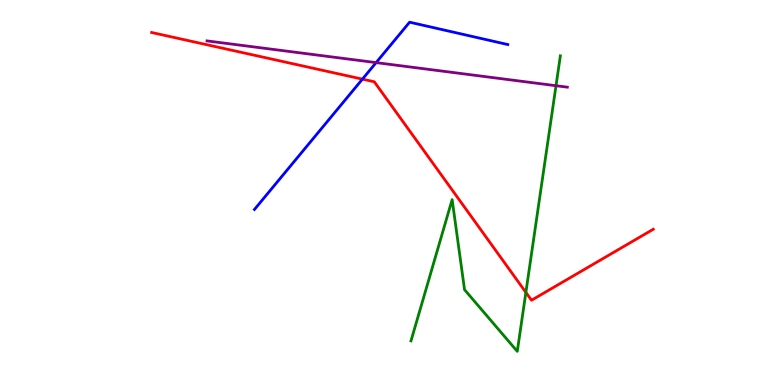[{'lines': ['blue', 'red'], 'intersections': [{'x': 4.68, 'y': 7.94}]}, {'lines': ['green', 'red'], 'intersections': [{'x': 6.79, 'y': 2.41}]}, {'lines': ['purple', 'red'], 'intersections': []}, {'lines': ['blue', 'green'], 'intersections': []}, {'lines': ['blue', 'purple'], 'intersections': [{'x': 4.85, 'y': 8.37}]}, {'lines': ['green', 'purple'], 'intersections': [{'x': 7.17, 'y': 7.77}]}]